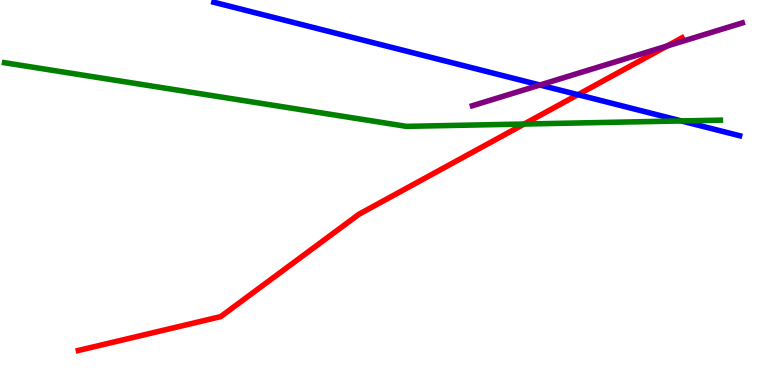[{'lines': ['blue', 'red'], 'intersections': [{'x': 7.46, 'y': 7.54}]}, {'lines': ['green', 'red'], 'intersections': [{'x': 6.76, 'y': 6.78}]}, {'lines': ['purple', 'red'], 'intersections': [{'x': 8.61, 'y': 8.81}]}, {'lines': ['blue', 'green'], 'intersections': [{'x': 8.79, 'y': 6.86}]}, {'lines': ['blue', 'purple'], 'intersections': [{'x': 6.97, 'y': 7.79}]}, {'lines': ['green', 'purple'], 'intersections': []}]